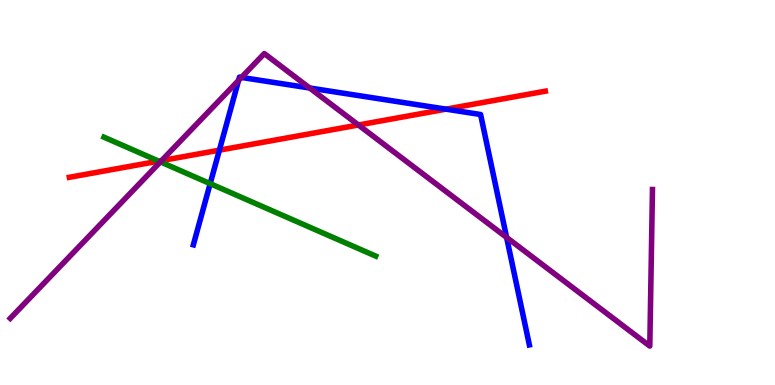[{'lines': ['blue', 'red'], 'intersections': [{'x': 2.83, 'y': 6.1}, {'x': 5.76, 'y': 7.16}]}, {'lines': ['green', 'red'], 'intersections': [{'x': 2.05, 'y': 5.81}]}, {'lines': ['purple', 'red'], 'intersections': [{'x': 2.09, 'y': 5.83}, {'x': 4.62, 'y': 6.75}]}, {'lines': ['blue', 'green'], 'intersections': [{'x': 2.71, 'y': 5.23}]}, {'lines': ['blue', 'purple'], 'intersections': [{'x': 3.08, 'y': 7.91}, {'x': 3.12, 'y': 7.99}, {'x': 4.0, 'y': 7.71}, {'x': 6.54, 'y': 3.83}]}, {'lines': ['green', 'purple'], 'intersections': [{'x': 2.07, 'y': 5.8}]}]